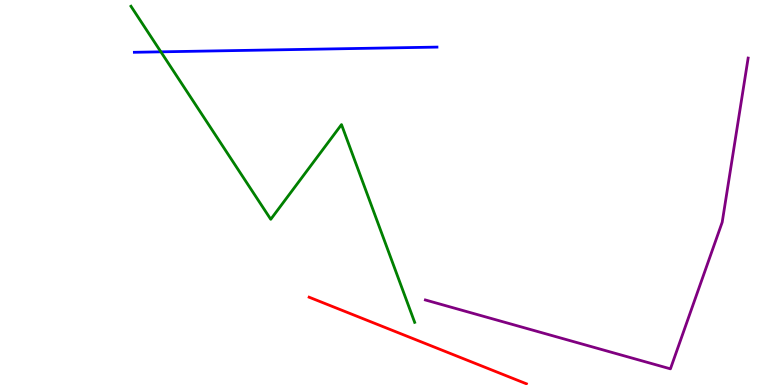[{'lines': ['blue', 'red'], 'intersections': []}, {'lines': ['green', 'red'], 'intersections': []}, {'lines': ['purple', 'red'], 'intersections': []}, {'lines': ['blue', 'green'], 'intersections': [{'x': 2.08, 'y': 8.65}]}, {'lines': ['blue', 'purple'], 'intersections': []}, {'lines': ['green', 'purple'], 'intersections': []}]